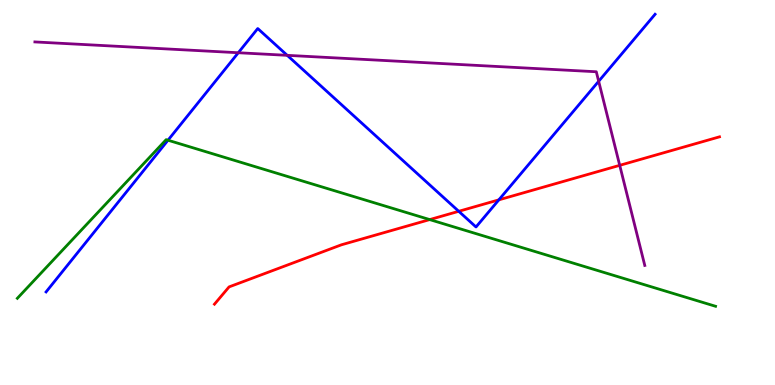[{'lines': ['blue', 'red'], 'intersections': [{'x': 5.92, 'y': 4.51}, {'x': 6.44, 'y': 4.81}]}, {'lines': ['green', 'red'], 'intersections': [{'x': 5.54, 'y': 4.3}]}, {'lines': ['purple', 'red'], 'intersections': [{'x': 8.0, 'y': 5.71}]}, {'lines': ['blue', 'green'], 'intersections': [{'x': 2.17, 'y': 6.36}]}, {'lines': ['blue', 'purple'], 'intersections': [{'x': 3.07, 'y': 8.63}, {'x': 3.71, 'y': 8.56}, {'x': 7.72, 'y': 7.89}]}, {'lines': ['green', 'purple'], 'intersections': []}]